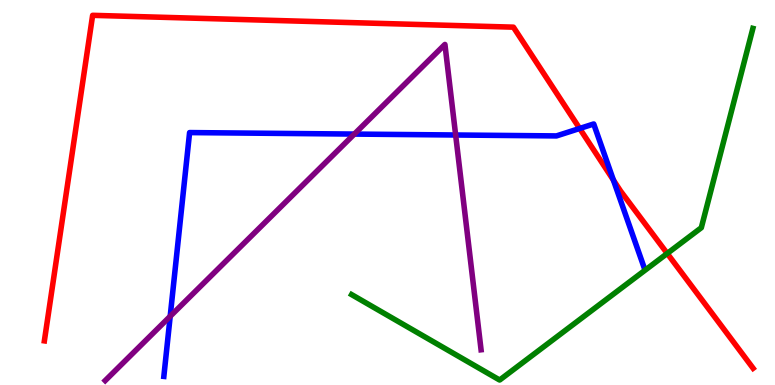[{'lines': ['blue', 'red'], 'intersections': [{'x': 7.48, 'y': 6.66}, {'x': 7.92, 'y': 5.32}]}, {'lines': ['green', 'red'], 'intersections': [{'x': 8.61, 'y': 3.42}]}, {'lines': ['purple', 'red'], 'intersections': []}, {'lines': ['blue', 'green'], 'intersections': []}, {'lines': ['blue', 'purple'], 'intersections': [{'x': 2.2, 'y': 1.78}, {'x': 4.57, 'y': 6.52}, {'x': 5.88, 'y': 6.49}]}, {'lines': ['green', 'purple'], 'intersections': []}]